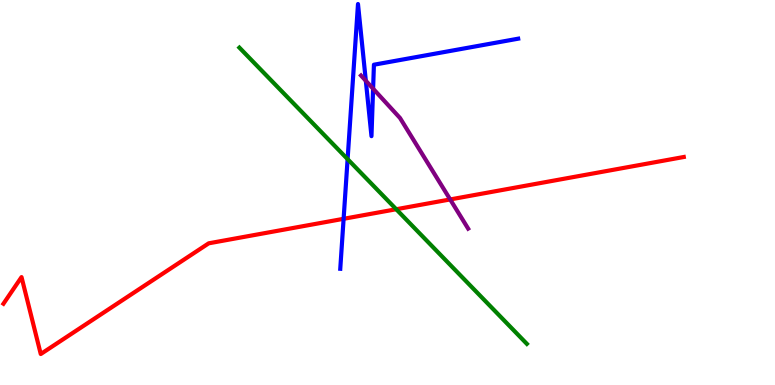[{'lines': ['blue', 'red'], 'intersections': [{'x': 4.43, 'y': 4.32}]}, {'lines': ['green', 'red'], 'intersections': [{'x': 5.11, 'y': 4.57}]}, {'lines': ['purple', 'red'], 'intersections': [{'x': 5.81, 'y': 4.82}]}, {'lines': ['blue', 'green'], 'intersections': [{'x': 4.49, 'y': 5.87}]}, {'lines': ['blue', 'purple'], 'intersections': [{'x': 4.72, 'y': 7.9}, {'x': 4.81, 'y': 7.7}]}, {'lines': ['green', 'purple'], 'intersections': []}]